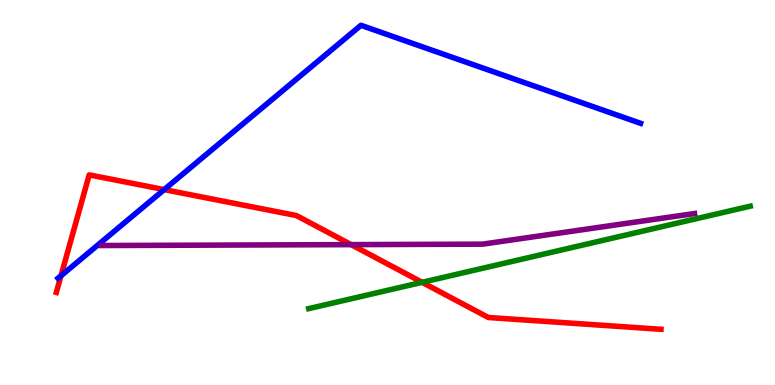[{'lines': ['blue', 'red'], 'intersections': [{'x': 0.787, 'y': 2.84}, {'x': 2.12, 'y': 5.08}]}, {'lines': ['green', 'red'], 'intersections': [{'x': 5.45, 'y': 2.67}]}, {'lines': ['purple', 'red'], 'intersections': [{'x': 4.53, 'y': 3.65}]}, {'lines': ['blue', 'green'], 'intersections': []}, {'lines': ['blue', 'purple'], 'intersections': []}, {'lines': ['green', 'purple'], 'intersections': []}]